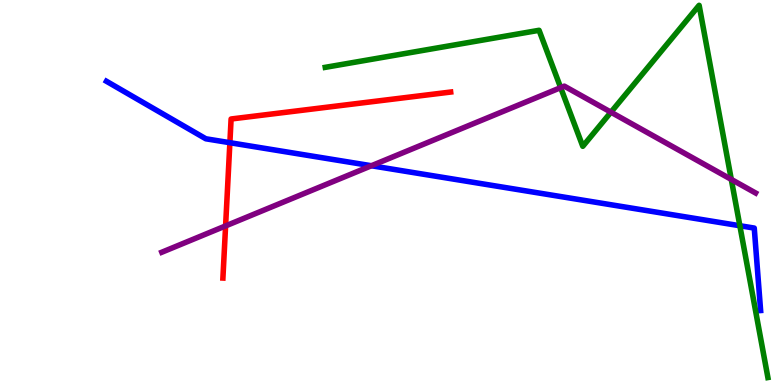[{'lines': ['blue', 'red'], 'intersections': [{'x': 2.97, 'y': 6.29}]}, {'lines': ['green', 'red'], 'intersections': []}, {'lines': ['purple', 'red'], 'intersections': [{'x': 2.91, 'y': 4.13}]}, {'lines': ['blue', 'green'], 'intersections': [{'x': 9.55, 'y': 4.14}]}, {'lines': ['blue', 'purple'], 'intersections': [{'x': 4.79, 'y': 5.7}]}, {'lines': ['green', 'purple'], 'intersections': [{'x': 7.23, 'y': 7.72}, {'x': 7.88, 'y': 7.09}, {'x': 9.44, 'y': 5.34}]}]